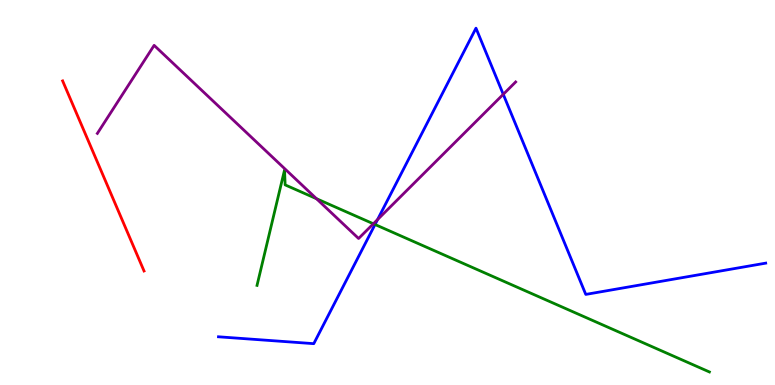[{'lines': ['blue', 'red'], 'intersections': []}, {'lines': ['green', 'red'], 'intersections': []}, {'lines': ['purple', 'red'], 'intersections': []}, {'lines': ['blue', 'green'], 'intersections': [{'x': 4.84, 'y': 4.17}]}, {'lines': ['blue', 'purple'], 'intersections': [{'x': 4.87, 'y': 4.3}, {'x': 6.49, 'y': 7.55}]}, {'lines': ['green', 'purple'], 'intersections': [{'x': 4.08, 'y': 4.84}, {'x': 4.82, 'y': 4.19}]}]